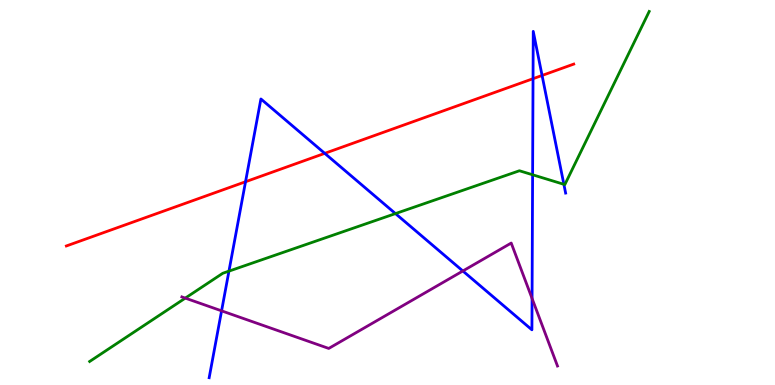[{'lines': ['blue', 'red'], 'intersections': [{'x': 3.17, 'y': 5.28}, {'x': 4.19, 'y': 6.02}, {'x': 6.88, 'y': 7.96}, {'x': 6.99, 'y': 8.04}]}, {'lines': ['green', 'red'], 'intersections': []}, {'lines': ['purple', 'red'], 'intersections': []}, {'lines': ['blue', 'green'], 'intersections': [{'x': 2.95, 'y': 2.96}, {'x': 5.1, 'y': 4.45}, {'x': 6.87, 'y': 5.46}, {'x': 7.28, 'y': 5.21}]}, {'lines': ['blue', 'purple'], 'intersections': [{'x': 2.86, 'y': 1.93}, {'x': 5.97, 'y': 2.96}, {'x': 6.87, 'y': 2.25}]}, {'lines': ['green', 'purple'], 'intersections': [{'x': 2.39, 'y': 2.26}]}]